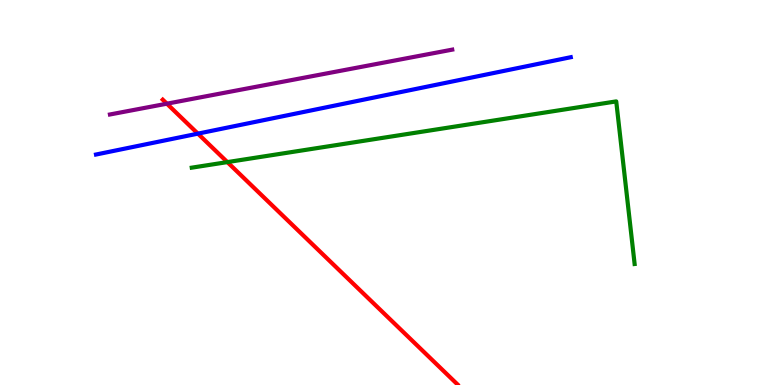[{'lines': ['blue', 'red'], 'intersections': [{'x': 2.55, 'y': 6.53}]}, {'lines': ['green', 'red'], 'intersections': [{'x': 2.93, 'y': 5.79}]}, {'lines': ['purple', 'red'], 'intersections': [{'x': 2.15, 'y': 7.31}]}, {'lines': ['blue', 'green'], 'intersections': []}, {'lines': ['blue', 'purple'], 'intersections': []}, {'lines': ['green', 'purple'], 'intersections': []}]